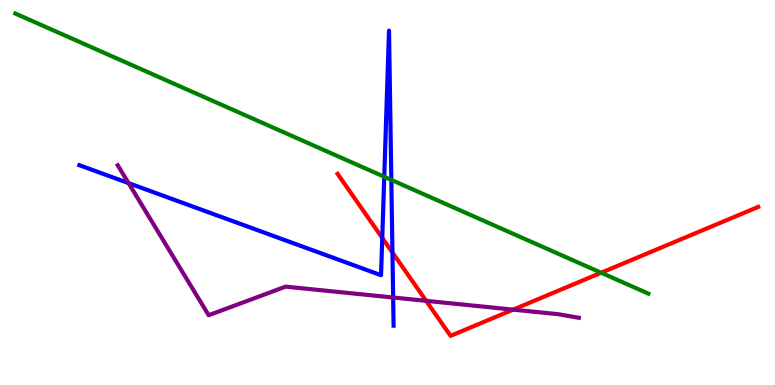[{'lines': ['blue', 'red'], 'intersections': [{'x': 4.93, 'y': 3.82}, {'x': 5.06, 'y': 3.44}]}, {'lines': ['green', 'red'], 'intersections': [{'x': 7.76, 'y': 2.92}]}, {'lines': ['purple', 'red'], 'intersections': [{'x': 5.5, 'y': 2.19}, {'x': 6.62, 'y': 1.96}]}, {'lines': ['blue', 'green'], 'intersections': [{'x': 4.96, 'y': 5.41}, {'x': 5.05, 'y': 5.33}]}, {'lines': ['blue', 'purple'], 'intersections': [{'x': 1.66, 'y': 5.24}, {'x': 5.07, 'y': 2.27}]}, {'lines': ['green', 'purple'], 'intersections': []}]